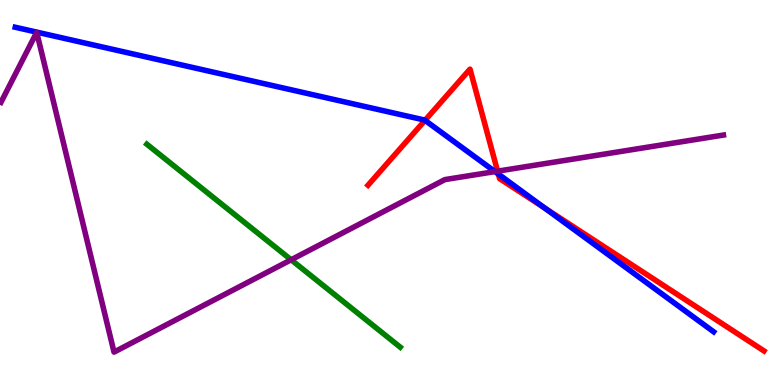[{'lines': ['blue', 'red'], 'intersections': [{'x': 5.48, 'y': 6.87}, {'x': 6.43, 'y': 5.48}, {'x': 7.03, 'y': 4.6}]}, {'lines': ['green', 'red'], 'intersections': []}, {'lines': ['purple', 'red'], 'intersections': [{'x': 6.42, 'y': 5.55}]}, {'lines': ['blue', 'green'], 'intersections': []}, {'lines': ['blue', 'purple'], 'intersections': [{'x': 6.39, 'y': 5.54}]}, {'lines': ['green', 'purple'], 'intersections': [{'x': 3.76, 'y': 3.25}]}]